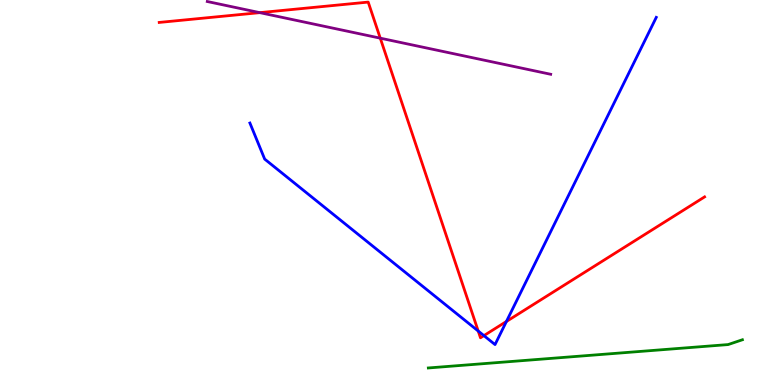[{'lines': ['blue', 'red'], 'intersections': [{'x': 6.17, 'y': 1.4}, {'x': 6.24, 'y': 1.28}, {'x': 6.53, 'y': 1.65}]}, {'lines': ['green', 'red'], 'intersections': []}, {'lines': ['purple', 'red'], 'intersections': [{'x': 3.35, 'y': 9.67}, {'x': 4.91, 'y': 9.01}]}, {'lines': ['blue', 'green'], 'intersections': []}, {'lines': ['blue', 'purple'], 'intersections': []}, {'lines': ['green', 'purple'], 'intersections': []}]